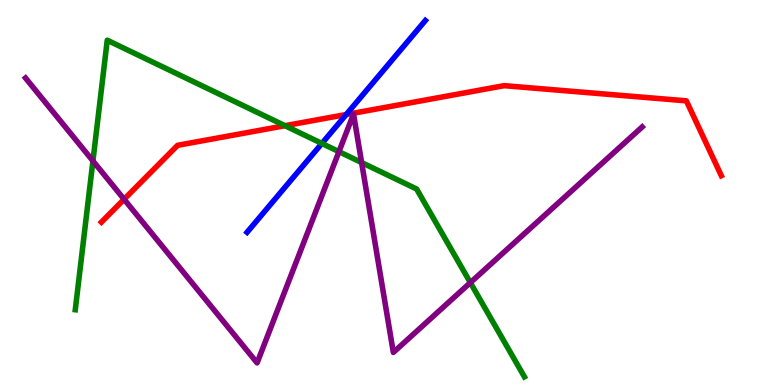[{'lines': ['blue', 'red'], 'intersections': [{'x': 4.47, 'y': 7.03}]}, {'lines': ['green', 'red'], 'intersections': [{'x': 3.68, 'y': 6.74}]}, {'lines': ['purple', 'red'], 'intersections': [{'x': 1.6, 'y': 4.82}]}, {'lines': ['blue', 'green'], 'intersections': [{'x': 4.15, 'y': 6.27}]}, {'lines': ['blue', 'purple'], 'intersections': []}, {'lines': ['green', 'purple'], 'intersections': [{'x': 1.2, 'y': 5.82}, {'x': 4.37, 'y': 6.06}, {'x': 4.67, 'y': 5.78}, {'x': 6.07, 'y': 2.66}]}]